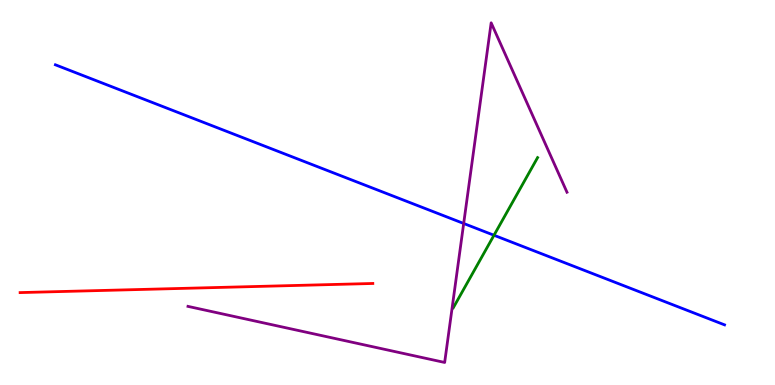[{'lines': ['blue', 'red'], 'intersections': []}, {'lines': ['green', 'red'], 'intersections': []}, {'lines': ['purple', 'red'], 'intersections': []}, {'lines': ['blue', 'green'], 'intersections': [{'x': 6.37, 'y': 3.89}]}, {'lines': ['blue', 'purple'], 'intersections': [{'x': 5.98, 'y': 4.2}]}, {'lines': ['green', 'purple'], 'intersections': []}]